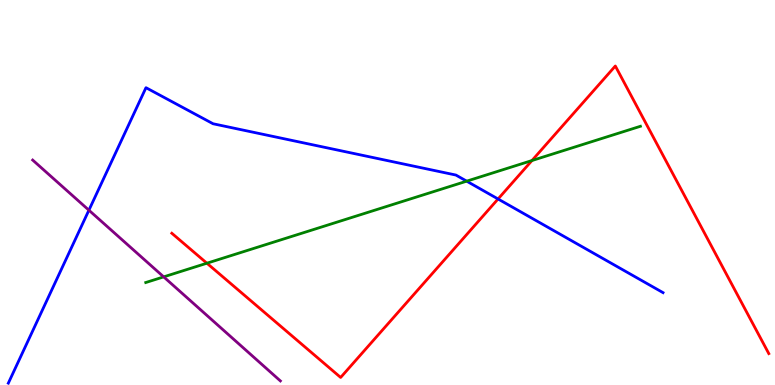[{'lines': ['blue', 'red'], 'intersections': [{'x': 6.43, 'y': 4.83}]}, {'lines': ['green', 'red'], 'intersections': [{'x': 2.67, 'y': 3.16}, {'x': 6.86, 'y': 5.83}]}, {'lines': ['purple', 'red'], 'intersections': []}, {'lines': ['blue', 'green'], 'intersections': [{'x': 6.02, 'y': 5.29}]}, {'lines': ['blue', 'purple'], 'intersections': [{'x': 1.15, 'y': 4.54}]}, {'lines': ['green', 'purple'], 'intersections': [{'x': 2.11, 'y': 2.81}]}]